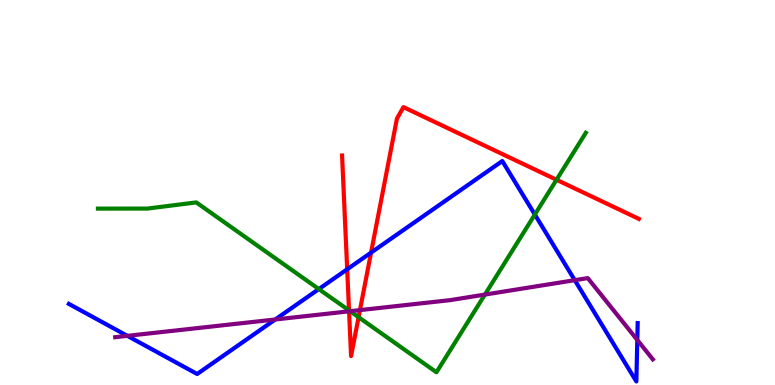[{'lines': ['blue', 'red'], 'intersections': [{'x': 4.48, 'y': 3.01}, {'x': 4.79, 'y': 3.44}]}, {'lines': ['green', 'red'], 'intersections': [{'x': 4.5, 'y': 1.94}, {'x': 4.63, 'y': 1.76}, {'x': 7.18, 'y': 5.33}]}, {'lines': ['purple', 'red'], 'intersections': [{'x': 4.5, 'y': 1.91}, {'x': 4.64, 'y': 1.95}]}, {'lines': ['blue', 'green'], 'intersections': [{'x': 4.11, 'y': 2.49}, {'x': 6.9, 'y': 4.43}]}, {'lines': ['blue', 'purple'], 'intersections': [{'x': 1.64, 'y': 1.28}, {'x': 3.55, 'y': 1.7}, {'x': 7.42, 'y': 2.72}, {'x': 8.22, 'y': 1.17}]}, {'lines': ['green', 'purple'], 'intersections': [{'x': 4.52, 'y': 1.92}, {'x': 6.26, 'y': 2.35}]}]